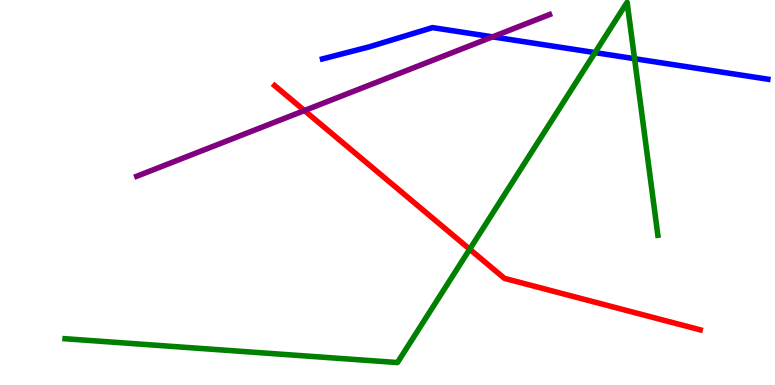[{'lines': ['blue', 'red'], 'intersections': []}, {'lines': ['green', 'red'], 'intersections': [{'x': 6.06, 'y': 3.53}]}, {'lines': ['purple', 'red'], 'intersections': [{'x': 3.93, 'y': 7.13}]}, {'lines': ['blue', 'green'], 'intersections': [{'x': 7.68, 'y': 8.63}, {'x': 8.19, 'y': 8.48}]}, {'lines': ['blue', 'purple'], 'intersections': [{'x': 6.36, 'y': 9.04}]}, {'lines': ['green', 'purple'], 'intersections': []}]